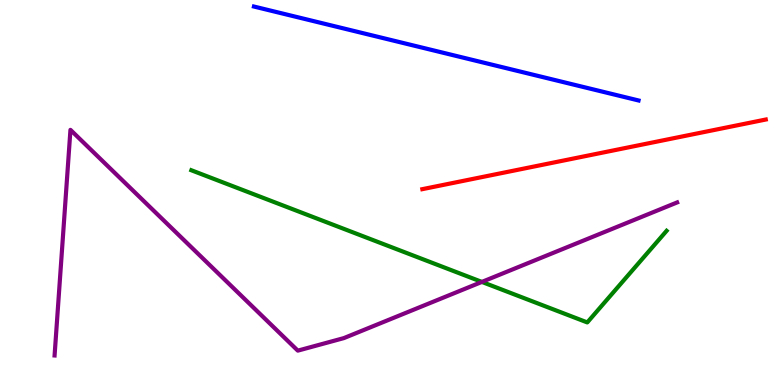[{'lines': ['blue', 'red'], 'intersections': []}, {'lines': ['green', 'red'], 'intersections': []}, {'lines': ['purple', 'red'], 'intersections': []}, {'lines': ['blue', 'green'], 'intersections': []}, {'lines': ['blue', 'purple'], 'intersections': []}, {'lines': ['green', 'purple'], 'intersections': [{'x': 6.22, 'y': 2.68}]}]